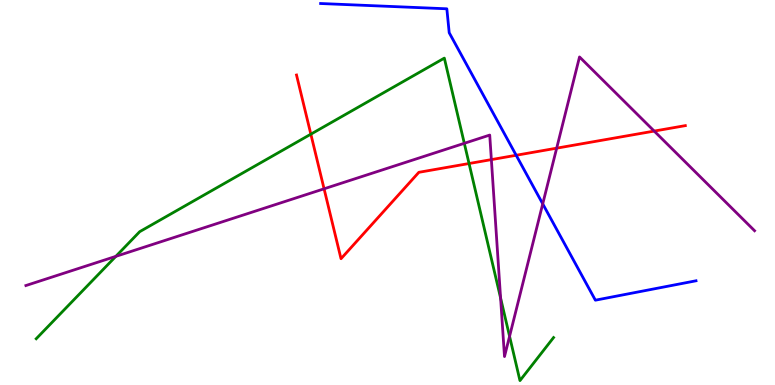[{'lines': ['blue', 'red'], 'intersections': [{'x': 6.66, 'y': 5.97}]}, {'lines': ['green', 'red'], 'intersections': [{'x': 4.01, 'y': 6.51}, {'x': 6.05, 'y': 5.75}]}, {'lines': ['purple', 'red'], 'intersections': [{'x': 4.18, 'y': 5.1}, {'x': 6.34, 'y': 5.85}, {'x': 7.18, 'y': 6.15}, {'x': 8.44, 'y': 6.6}]}, {'lines': ['blue', 'green'], 'intersections': []}, {'lines': ['blue', 'purple'], 'intersections': [{'x': 7.0, 'y': 4.71}]}, {'lines': ['green', 'purple'], 'intersections': [{'x': 1.49, 'y': 3.34}, {'x': 5.99, 'y': 6.28}, {'x': 6.46, 'y': 2.26}, {'x': 6.58, 'y': 1.26}]}]